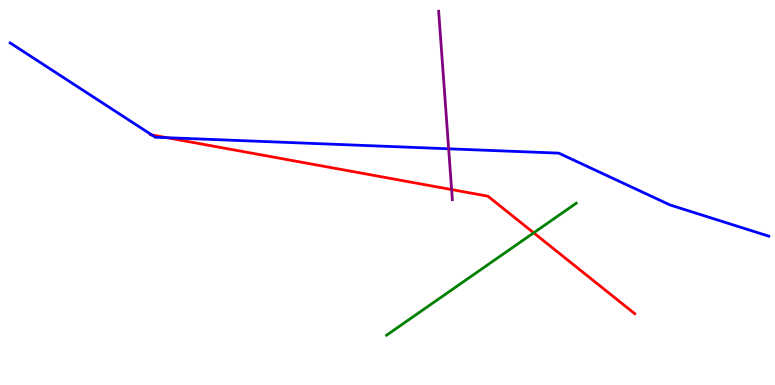[{'lines': ['blue', 'red'], 'intersections': [{'x': 1.96, 'y': 6.5}, {'x': 2.15, 'y': 6.42}]}, {'lines': ['green', 'red'], 'intersections': [{'x': 6.89, 'y': 3.95}]}, {'lines': ['purple', 'red'], 'intersections': [{'x': 5.83, 'y': 5.08}]}, {'lines': ['blue', 'green'], 'intersections': []}, {'lines': ['blue', 'purple'], 'intersections': [{'x': 5.79, 'y': 6.14}]}, {'lines': ['green', 'purple'], 'intersections': []}]